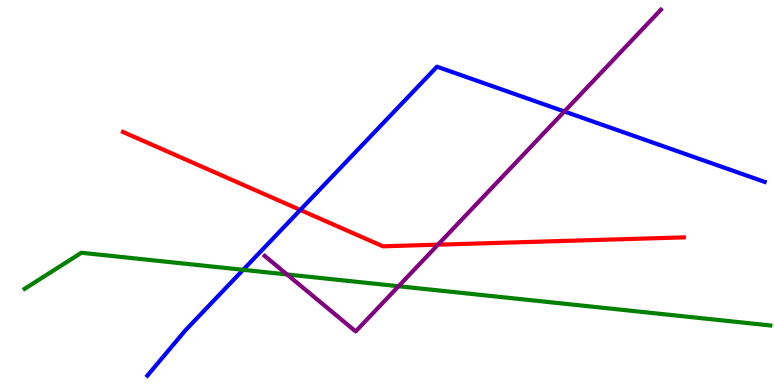[{'lines': ['blue', 'red'], 'intersections': [{'x': 3.87, 'y': 4.55}]}, {'lines': ['green', 'red'], 'intersections': []}, {'lines': ['purple', 'red'], 'intersections': [{'x': 5.65, 'y': 3.65}]}, {'lines': ['blue', 'green'], 'intersections': [{'x': 3.14, 'y': 2.99}]}, {'lines': ['blue', 'purple'], 'intersections': [{'x': 7.28, 'y': 7.1}]}, {'lines': ['green', 'purple'], 'intersections': [{'x': 3.7, 'y': 2.87}, {'x': 5.14, 'y': 2.57}]}]